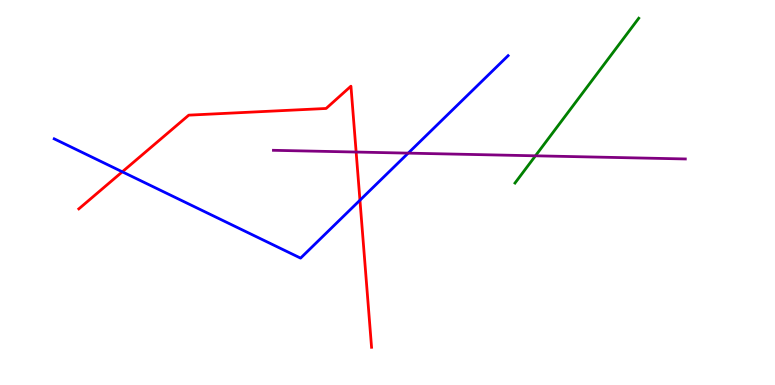[{'lines': ['blue', 'red'], 'intersections': [{'x': 1.58, 'y': 5.54}, {'x': 4.64, 'y': 4.8}]}, {'lines': ['green', 'red'], 'intersections': []}, {'lines': ['purple', 'red'], 'intersections': [{'x': 4.6, 'y': 6.05}]}, {'lines': ['blue', 'green'], 'intersections': []}, {'lines': ['blue', 'purple'], 'intersections': [{'x': 5.27, 'y': 6.02}]}, {'lines': ['green', 'purple'], 'intersections': [{'x': 6.91, 'y': 5.95}]}]